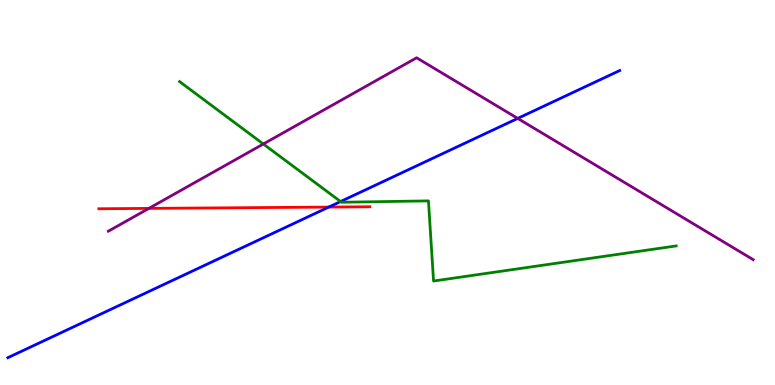[{'lines': ['blue', 'red'], 'intersections': [{'x': 4.24, 'y': 4.62}]}, {'lines': ['green', 'red'], 'intersections': []}, {'lines': ['purple', 'red'], 'intersections': [{'x': 1.92, 'y': 4.59}]}, {'lines': ['blue', 'green'], 'intersections': [{'x': 4.39, 'y': 4.77}]}, {'lines': ['blue', 'purple'], 'intersections': [{'x': 6.68, 'y': 6.92}]}, {'lines': ['green', 'purple'], 'intersections': [{'x': 3.4, 'y': 6.26}]}]